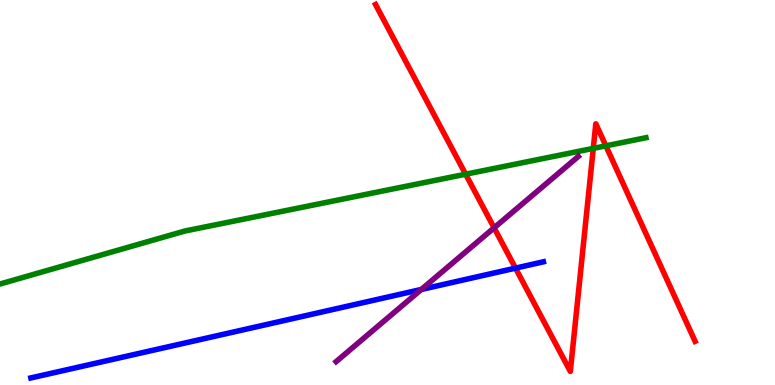[{'lines': ['blue', 'red'], 'intersections': [{'x': 6.65, 'y': 3.04}]}, {'lines': ['green', 'red'], 'intersections': [{'x': 6.01, 'y': 5.47}, {'x': 7.66, 'y': 6.15}, {'x': 7.82, 'y': 6.21}]}, {'lines': ['purple', 'red'], 'intersections': [{'x': 6.38, 'y': 4.08}]}, {'lines': ['blue', 'green'], 'intersections': []}, {'lines': ['blue', 'purple'], 'intersections': [{'x': 5.44, 'y': 2.48}]}, {'lines': ['green', 'purple'], 'intersections': []}]